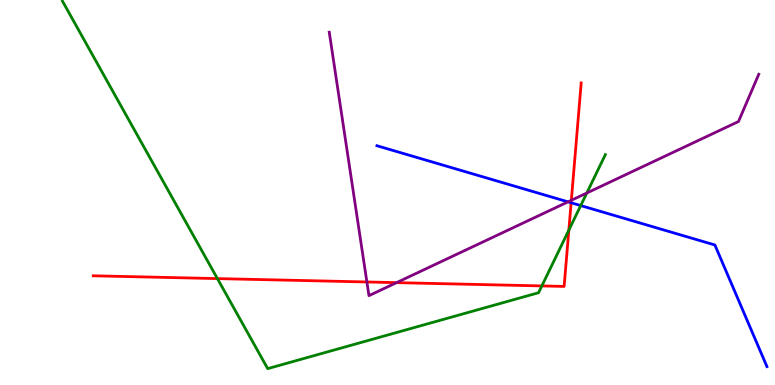[{'lines': ['blue', 'red'], 'intersections': [{'x': 7.37, 'y': 4.73}]}, {'lines': ['green', 'red'], 'intersections': [{'x': 2.81, 'y': 2.76}, {'x': 6.99, 'y': 2.57}, {'x': 7.34, 'y': 4.02}]}, {'lines': ['purple', 'red'], 'intersections': [{'x': 4.73, 'y': 2.68}, {'x': 5.12, 'y': 2.66}, {'x': 7.37, 'y': 4.8}]}, {'lines': ['blue', 'green'], 'intersections': [{'x': 7.49, 'y': 4.66}]}, {'lines': ['blue', 'purple'], 'intersections': [{'x': 7.33, 'y': 4.76}]}, {'lines': ['green', 'purple'], 'intersections': [{'x': 7.57, 'y': 4.99}]}]